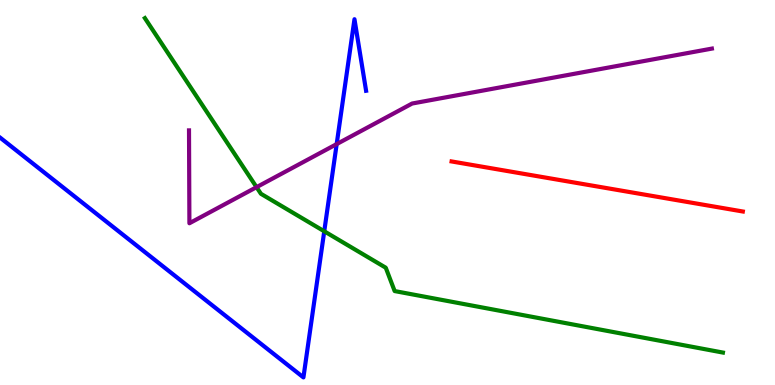[{'lines': ['blue', 'red'], 'intersections': []}, {'lines': ['green', 'red'], 'intersections': []}, {'lines': ['purple', 'red'], 'intersections': []}, {'lines': ['blue', 'green'], 'intersections': [{'x': 4.18, 'y': 3.99}]}, {'lines': ['blue', 'purple'], 'intersections': [{'x': 4.34, 'y': 6.26}]}, {'lines': ['green', 'purple'], 'intersections': [{'x': 3.31, 'y': 5.14}]}]